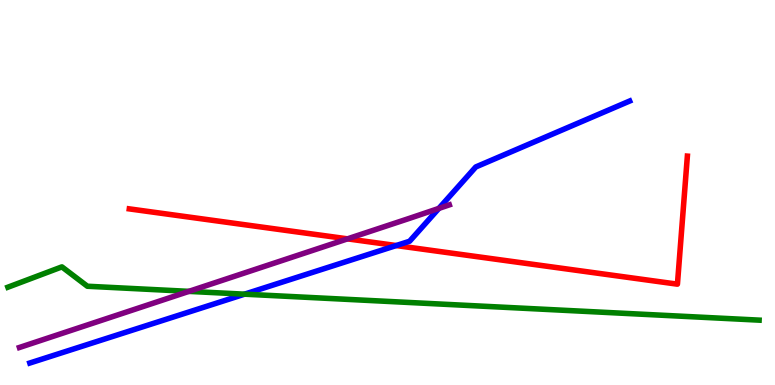[{'lines': ['blue', 'red'], 'intersections': [{'x': 5.11, 'y': 3.62}]}, {'lines': ['green', 'red'], 'intersections': []}, {'lines': ['purple', 'red'], 'intersections': [{'x': 4.48, 'y': 3.8}]}, {'lines': ['blue', 'green'], 'intersections': [{'x': 3.16, 'y': 2.36}]}, {'lines': ['blue', 'purple'], 'intersections': [{'x': 5.66, 'y': 4.59}]}, {'lines': ['green', 'purple'], 'intersections': [{'x': 2.44, 'y': 2.43}]}]